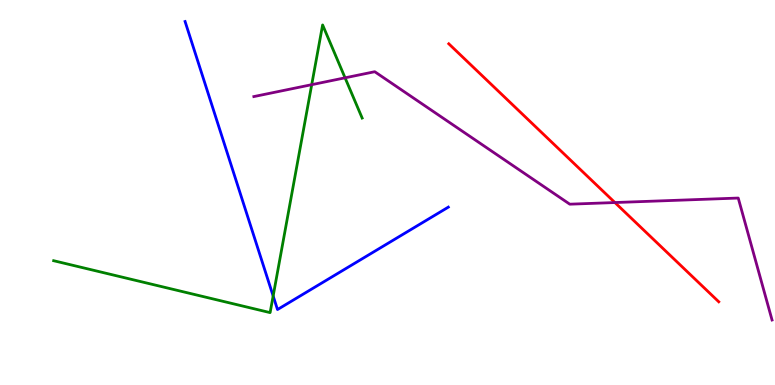[{'lines': ['blue', 'red'], 'intersections': []}, {'lines': ['green', 'red'], 'intersections': []}, {'lines': ['purple', 'red'], 'intersections': [{'x': 7.93, 'y': 4.74}]}, {'lines': ['blue', 'green'], 'intersections': [{'x': 3.52, 'y': 2.31}]}, {'lines': ['blue', 'purple'], 'intersections': []}, {'lines': ['green', 'purple'], 'intersections': [{'x': 4.02, 'y': 7.8}, {'x': 4.45, 'y': 7.98}]}]